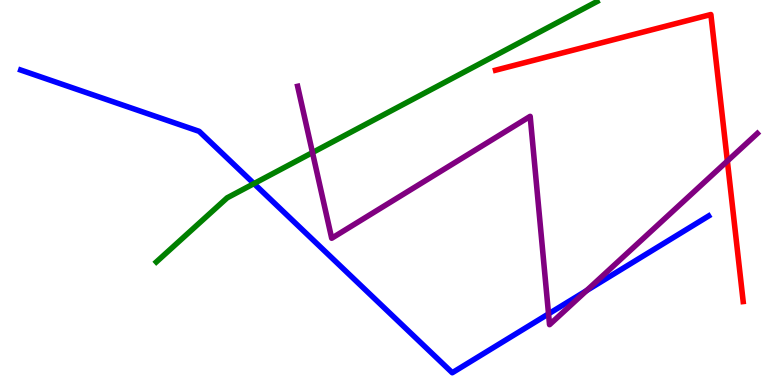[{'lines': ['blue', 'red'], 'intersections': []}, {'lines': ['green', 'red'], 'intersections': []}, {'lines': ['purple', 'red'], 'intersections': [{'x': 9.39, 'y': 5.82}]}, {'lines': ['blue', 'green'], 'intersections': [{'x': 3.28, 'y': 5.23}]}, {'lines': ['blue', 'purple'], 'intersections': [{'x': 7.08, 'y': 1.85}, {'x': 7.57, 'y': 2.45}]}, {'lines': ['green', 'purple'], 'intersections': [{'x': 4.03, 'y': 6.04}]}]